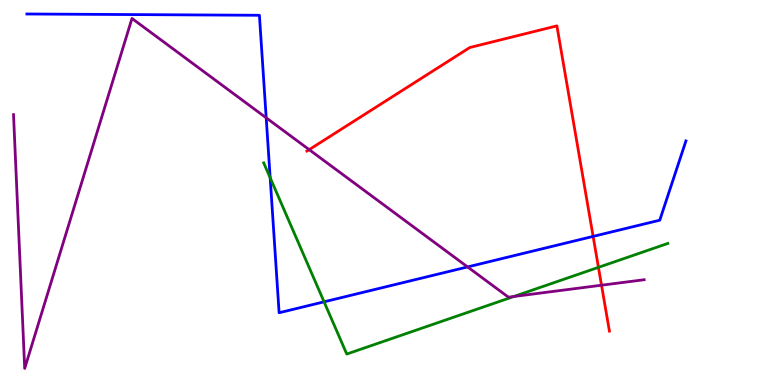[{'lines': ['blue', 'red'], 'intersections': [{'x': 7.65, 'y': 3.86}]}, {'lines': ['green', 'red'], 'intersections': [{'x': 7.72, 'y': 3.06}]}, {'lines': ['purple', 'red'], 'intersections': [{'x': 3.99, 'y': 6.11}, {'x': 7.76, 'y': 2.59}]}, {'lines': ['blue', 'green'], 'intersections': [{'x': 3.49, 'y': 5.38}, {'x': 4.18, 'y': 2.16}]}, {'lines': ['blue', 'purple'], 'intersections': [{'x': 3.43, 'y': 6.94}, {'x': 6.03, 'y': 3.07}]}, {'lines': ['green', 'purple'], 'intersections': [{'x': 6.63, 'y': 2.3}]}]